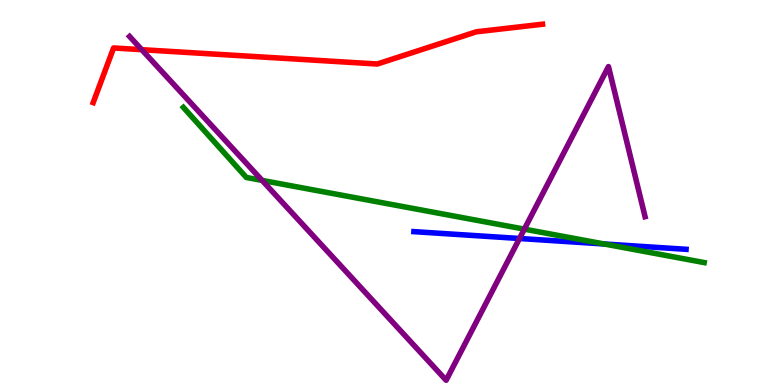[{'lines': ['blue', 'red'], 'intersections': []}, {'lines': ['green', 'red'], 'intersections': []}, {'lines': ['purple', 'red'], 'intersections': [{'x': 1.83, 'y': 8.71}]}, {'lines': ['blue', 'green'], 'intersections': [{'x': 7.8, 'y': 3.66}]}, {'lines': ['blue', 'purple'], 'intersections': [{'x': 6.7, 'y': 3.81}]}, {'lines': ['green', 'purple'], 'intersections': [{'x': 3.38, 'y': 5.31}, {'x': 6.77, 'y': 4.05}]}]